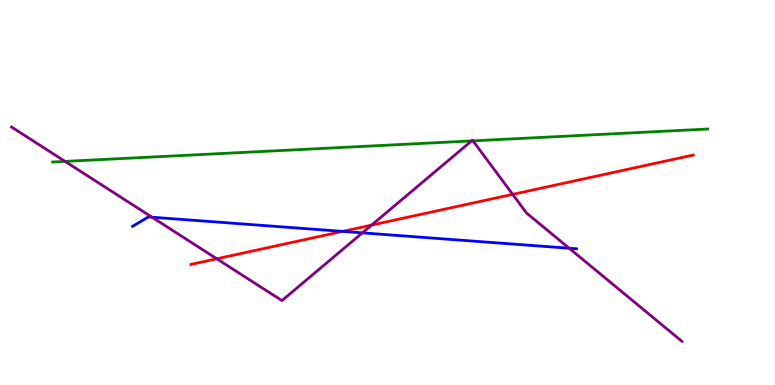[{'lines': ['blue', 'red'], 'intersections': [{'x': 4.42, 'y': 3.99}]}, {'lines': ['green', 'red'], 'intersections': []}, {'lines': ['purple', 'red'], 'intersections': [{'x': 2.8, 'y': 3.28}, {'x': 4.8, 'y': 4.15}, {'x': 6.62, 'y': 4.95}]}, {'lines': ['blue', 'green'], 'intersections': []}, {'lines': ['blue', 'purple'], 'intersections': [{'x': 1.96, 'y': 4.36}, {'x': 4.68, 'y': 3.95}, {'x': 7.34, 'y': 3.55}]}, {'lines': ['green', 'purple'], 'intersections': [{'x': 0.84, 'y': 5.81}, {'x': 6.08, 'y': 6.34}, {'x': 6.1, 'y': 6.34}]}]